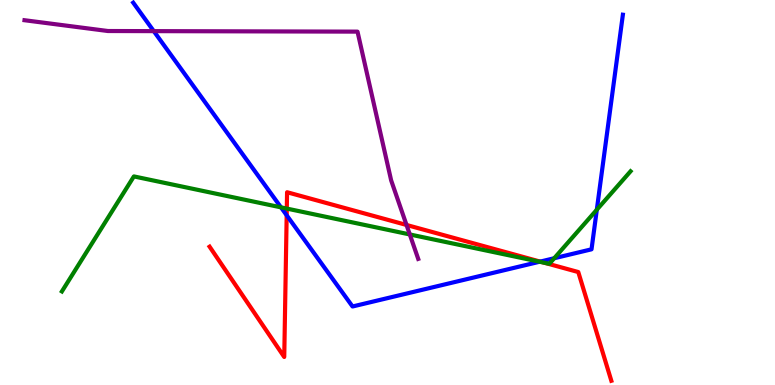[{'lines': ['blue', 'red'], 'intersections': [{'x': 3.7, 'y': 4.41}, {'x': 6.97, 'y': 3.21}]}, {'lines': ['green', 'red'], 'intersections': [{'x': 3.7, 'y': 4.58}, {'x': 7.03, 'y': 3.17}]}, {'lines': ['purple', 'red'], 'intersections': [{'x': 5.25, 'y': 4.16}]}, {'lines': ['blue', 'green'], 'intersections': [{'x': 3.63, 'y': 4.61}, {'x': 6.96, 'y': 3.2}, {'x': 7.15, 'y': 3.29}, {'x': 7.7, 'y': 4.55}]}, {'lines': ['blue', 'purple'], 'intersections': [{'x': 1.98, 'y': 9.19}]}, {'lines': ['green', 'purple'], 'intersections': [{'x': 5.29, 'y': 3.91}]}]